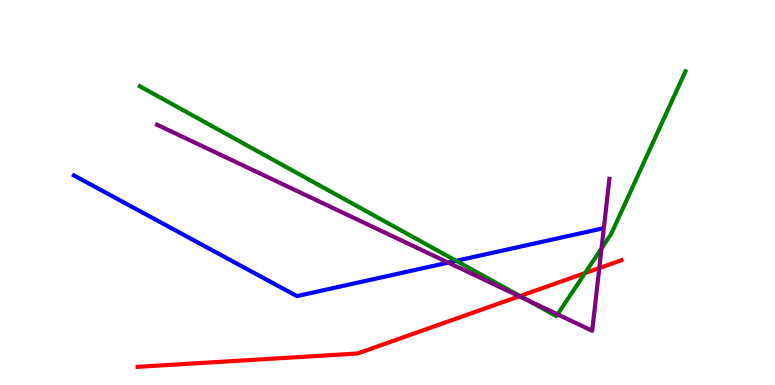[{'lines': ['blue', 'red'], 'intersections': []}, {'lines': ['green', 'red'], 'intersections': [{'x': 6.71, 'y': 2.31}, {'x': 7.55, 'y': 2.91}]}, {'lines': ['purple', 'red'], 'intersections': [{'x': 6.7, 'y': 2.3}, {'x': 7.73, 'y': 3.04}]}, {'lines': ['blue', 'green'], 'intersections': [{'x': 5.89, 'y': 3.23}]}, {'lines': ['blue', 'purple'], 'intersections': [{'x': 5.78, 'y': 3.18}]}, {'lines': ['green', 'purple'], 'intersections': [{'x': 6.8, 'y': 2.21}, {'x': 7.19, 'y': 1.84}, {'x': 7.76, 'y': 3.55}]}]